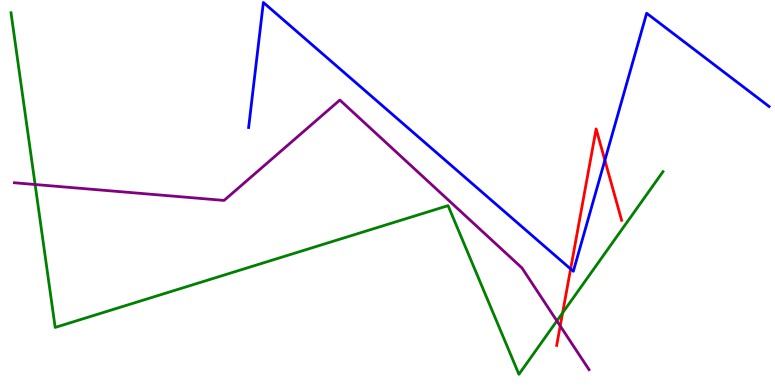[{'lines': ['blue', 'red'], 'intersections': [{'x': 7.36, 'y': 3.01}, {'x': 7.8, 'y': 5.84}]}, {'lines': ['green', 'red'], 'intersections': [{'x': 7.26, 'y': 1.87}]}, {'lines': ['purple', 'red'], 'intersections': [{'x': 7.23, 'y': 1.53}]}, {'lines': ['blue', 'green'], 'intersections': []}, {'lines': ['blue', 'purple'], 'intersections': []}, {'lines': ['green', 'purple'], 'intersections': [{'x': 0.453, 'y': 5.21}, {'x': 7.19, 'y': 1.67}]}]